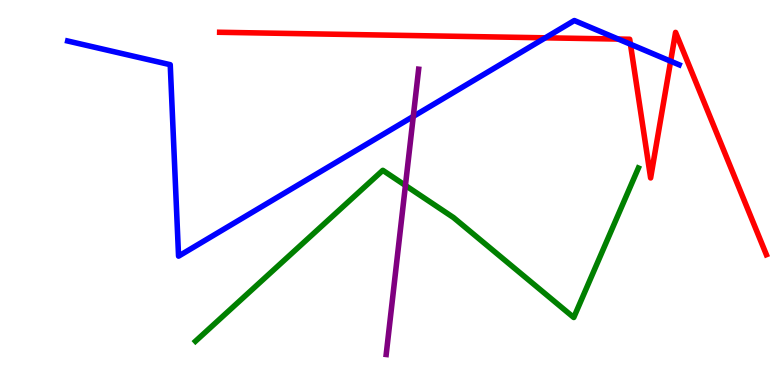[{'lines': ['blue', 'red'], 'intersections': [{'x': 7.04, 'y': 9.02}, {'x': 7.98, 'y': 8.99}, {'x': 8.13, 'y': 8.85}, {'x': 8.65, 'y': 8.41}]}, {'lines': ['green', 'red'], 'intersections': []}, {'lines': ['purple', 'red'], 'intersections': []}, {'lines': ['blue', 'green'], 'intersections': []}, {'lines': ['blue', 'purple'], 'intersections': [{'x': 5.33, 'y': 6.98}]}, {'lines': ['green', 'purple'], 'intersections': [{'x': 5.23, 'y': 5.18}]}]